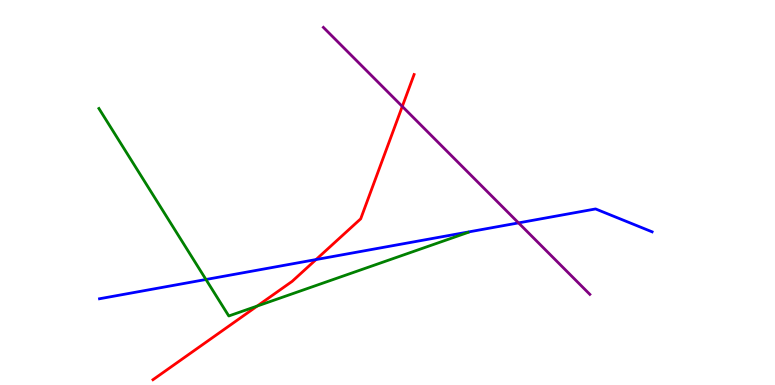[{'lines': ['blue', 'red'], 'intersections': [{'x': 4.08, 'y': 3.26}]}, {'lines': ['green', 'red'], 'intersections': [{'x': 3.32, 'y': 2.05}]}, {'lines': ['purple', 'red'], 'intersections': [{'x': 5.19, 'y': 7.24}]}, {'lines': ['blue', 'green'], 'intersections': [{'x': 2.66, 'y': 2.74}]}, {'lines': ['blue', 'purple'], 'intersections': [{'x': 6.69, 'y': 4.21}]}, {'lines': ['green', 'purple'], 'intersections': []}]